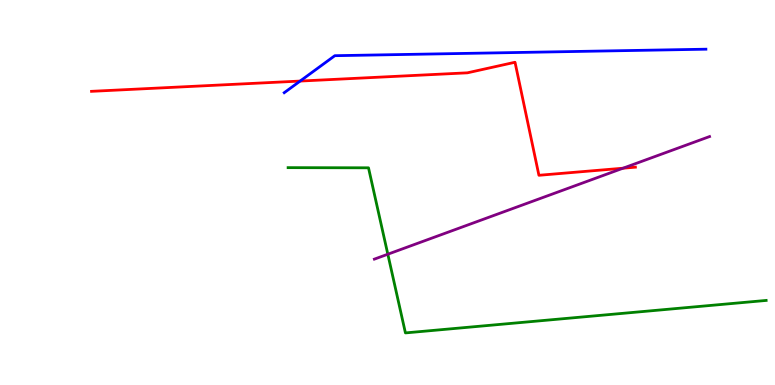[{'lines': ['blue', 'red'], 'intersections': [{'x': 3.87, 'y': 7.89}]}, {'lines': ['green', 'red'], 'intersections': []}, {'lines': ['purple', 'red'], 'intersections': [{'x': 8.04, 'y': 5.63}]}, {'lines': ['blue', 'green'], 'intersections': []}, {'lines': ['blue', 'purple'], 'intersections': []}, {'lines': ['green', 'purple'], 'intersections': [{'x': 5.0, 'y': 3.4}]}]